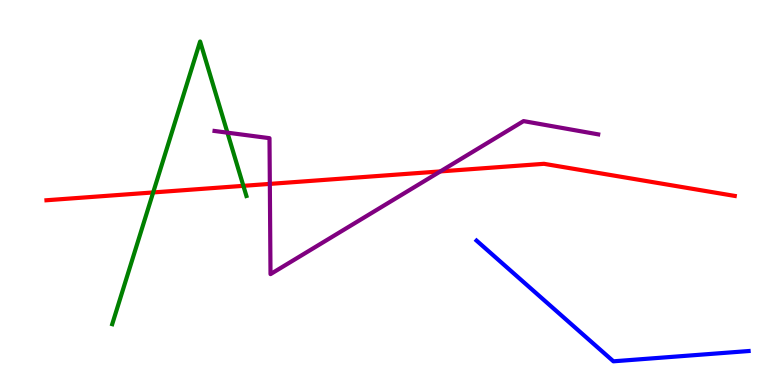[{'lines': ['blue', 'red'], 'intersections': []}, {'lines': ['green', 'red'], 'intersections': [{'x': 1.98, 'y': 5.0}, {'x': 3.14, 'y': 5.17}]}, {'lines': ['purple', 'red'], 'intersections': [{'x': 3.48, 'y': 5.22}, {'x': 5.68, 'y': 5.55}]}, {'lines': ['blue', 'green'], 'intersections': []}, {'lines': ['blue', 'purple'], 'intersections': []}, {'lines': ['green', 'purple'], 'intersections': [{'x': 2.93, 'y': 6.55}]}]